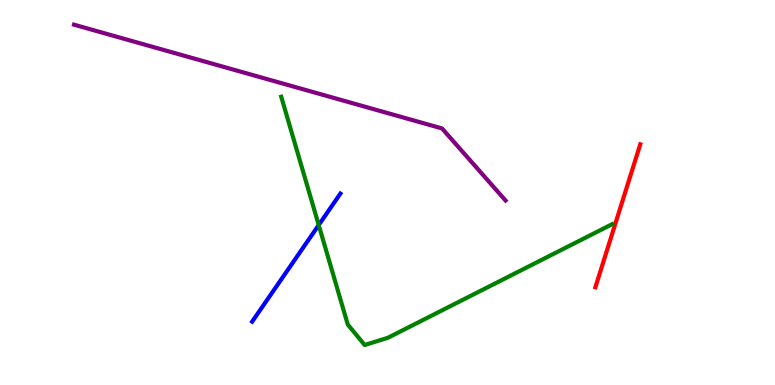[{'lines': ['blue', 'red'], 'intersections': []}, {'lines': ['green', 'red'], 'intersections': []}, {'lines': ['purple', 'red'], 'intersections': []}, {'lines': ['blue', 'green'], 'intersections': [{'x': 4.11, 'y': 4.15}]}, {'lines': ['blue', 'purple'], 'intersections': []}, {'lines': ['green', 'purple'], 'intersections': []}]